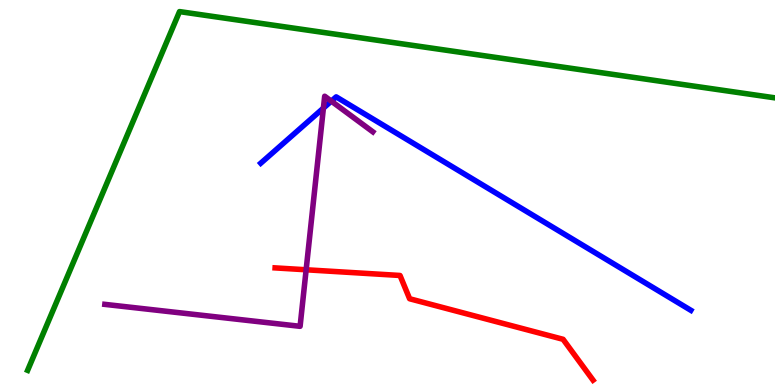[{'lines': ['blue', 'red'], 'intersections': []}, {'lines': ['green', 'red'], 'intersections': []}, {'lines': ['purple', 'red'], 'intersections': [{'x': 3.95, 'y': 2.99}]}, {'lines': ['blue', 'green'], 'intersections': []}, {'lines': ['blue', 'purple'], 'intersections': [{'x': 4.17, 'y': 7.19}, {'x': 4.28, 'y': 7.37}]}, {'lines': ['green', 'purple'], 'intersections': []}]